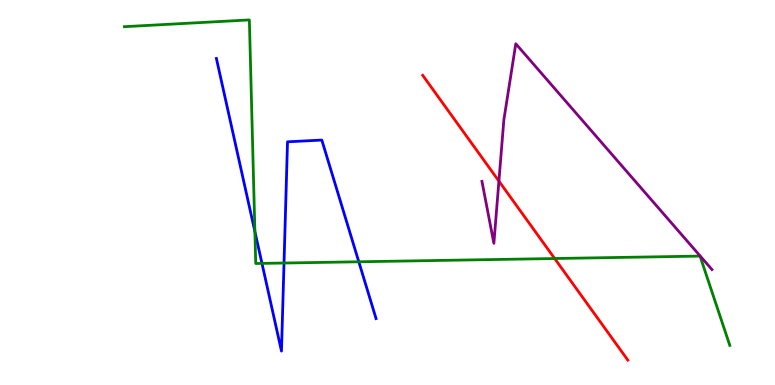[{'lines': ['blue', 'red'], 'intersections': []}, {'lines': ['green', 'red'], 'intersections': [{'x': 7.16, 'y': 3.29}]}, {'lines': ['purple', 'red'], 'intersections': [{'x': 6.44, 'y': 5.3}]}, {'lines': ['blue', 'green'], 'intersections': [{'x': 3.29, 'y': 3.99}, {'x': 3.38, 'y': 3.16}, {'x': 3.66, 'y': 3.17}, {'x': 4.63, 'y': 3.2}]}, {'lines': ['blue', 'purple'], 'intersections': []}, {'lines': ['green', 'purple'], 'intersections': []}]